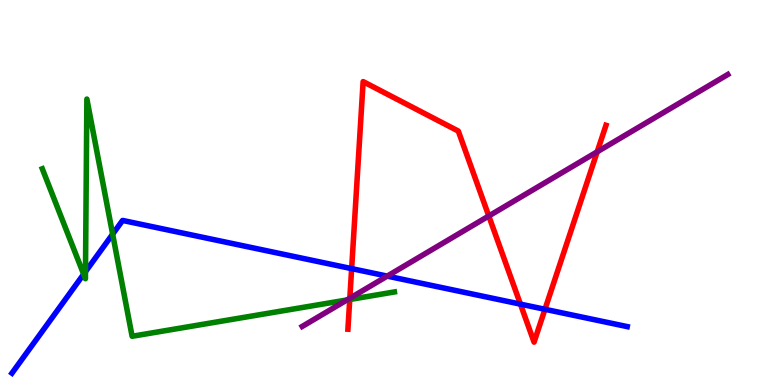[{'lines': ['blue', 'red'], 'intersections': [{'x': 4.54, 'y': 3.02}, {'x': 6.72, 'y': 2.1}, {'x': 7.03, 'y': 1.97}]}, {'lines': ['green', 'red'], 'intersections': [{'x': 4.51, 'y': 2.22}]}, {'lines': ['purple', 'red'], 'intersections': [{'x': 4.51, 'y': 2.25}, {'x': 6.31, 'y': 4.39}, {'x': 7.71, 'y': 6.06}]}, {'lines': ['blue', 'green'], 'intersections': [{'x': 1.08, 'y': 2.88}, {'x': 1.1, 'y': 2.94}, {'x': 1.45, 'y': 3.92}]}, {'lines': ['blue', 'purple'], 'intersections': [{'x': 5.0, 'y': 2.83}]}, {'lines': ['green', 'purple'], 'intersections': [{'x': 4.48, 'y': 2.21}]}]